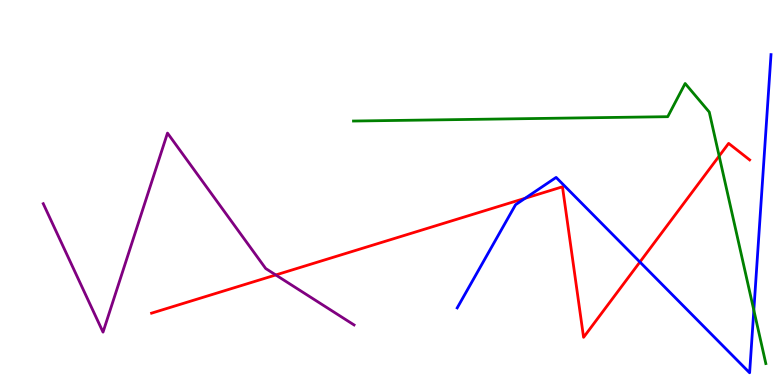[{'lines': ['blue', 'red'], 'intersections': [{'x': 6.78, 'y': 4.85}, {'x': 8.26, 'y': 3.19}]}, {'lines': ['green', 'red'], 'intersections': [{'x': 9.28, 'y': 5.95}]}, {'lines': ['purple', 'red'], 'intersections': [{'x': 3.56, 'y': 2.86}]}, {'lines': ['blue', 'green'], 'intersections': [{'x': 9.73, 'y': 1.94}]}, {'lines': ['blue', 'purple'], 'intersections': []}, {'lines': ['green', 'purple'], 'intersections': []}]